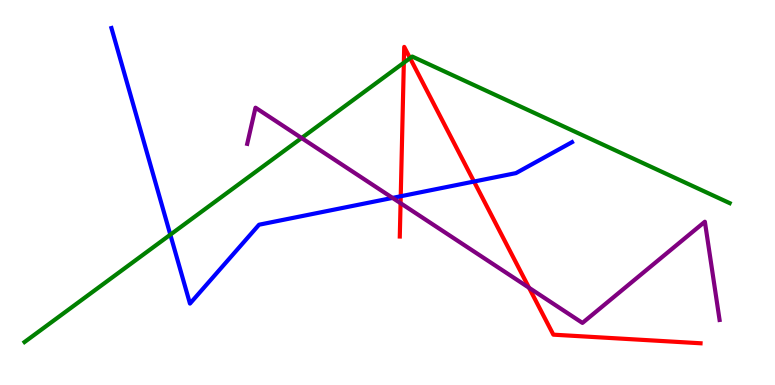[{'lines': ['blue', 'red'], 'intersections': [{'x': 5.17, 'y': 4.9}, {'x': 6.12, 'y': 5.28}]}, {'lines': ['green', 'red'], 'intersections': [{'x': 5.21, 'y': 8.37}, {'x': 5.29, 'y': 8.49}]}, {'lines': ['purple', 'red'], 'intersections': [{'x': 5.17, 'y': 4.72}, {'x': 6.83, 'y': 2.53}]}, {'lines': ['blue', 'green'], 'intersections': [{'x': 2.2, 'y': 3.9}]}, {'lines': ['blue', 'purple'], 'intersections': [{'x': 5.07, 'y': 4.86}]}, {'lines': ['green', 'purple'], 'intersections': [{'x': 3.89, 'y': 6.42}]}]